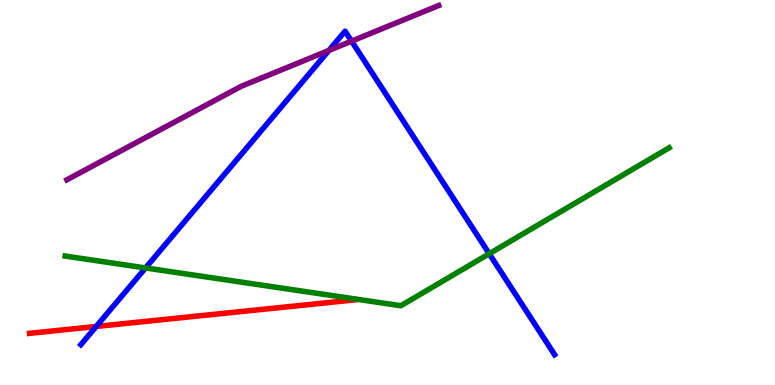[{'lines': ['blue', 'red'], 'intersections': [{'x': 1.24, 'y': 1.52}]}, {'lines': ['green', 'red'], 'intersections': []}, {'lines': ['purple', 'red'], 'intersections': []}, {'lines': ['blue', 'green'], 'intersections': [{'x': 1.88, 'y': 3.04}, {'x': 6.31, 'y': 3.41}]}, {'lines': ['blue', 'purple'], 'intersections': [{'x': 4.24, 'y': 8.69}, {'x': 4.54, 'y': 8.93}]}, {'lines': ['green', 'purple'], 'intersections': []}]